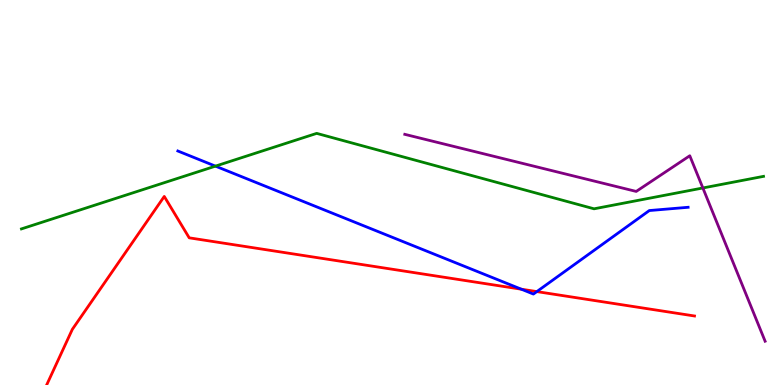[{'lines': ['blue', 'red'], 'intersections': [{'x': 6.73, 'y': 2.49}, {'x': 6.93, 'y': 2.43}]}, {'lines': ['green', 'red'], 'intersections': []}, {'lines': ['purple', 'red'], 'intersections': []}, {'lines': ['blue', 'green'], 'intersections': [{'x': 2.78, 'y': 5.68}]}, {'lines': ['blue', 'purple'], 'intersections': []}, {'lines': ['green', 'purple'], 'intersections': [{'x': 9.07, 'y': 5.12}]}]